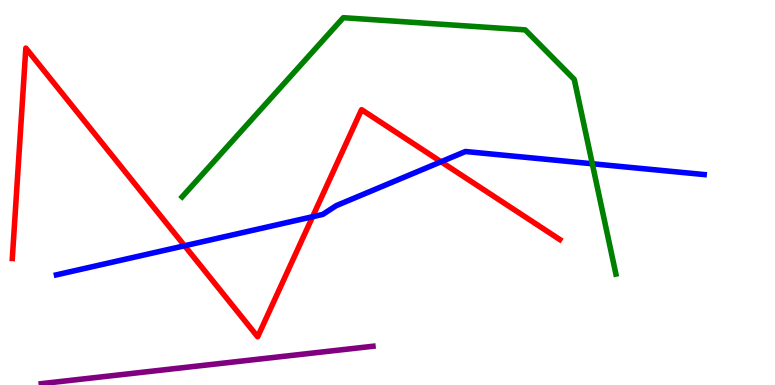[{'lines': ['blue', 'red'], 'intersections': [{'x': 2.38, 'y': 3.62}, {'x': 4.03, 'y': 4.37}, {'x': 5.69, 'y': 5.8}]}, {'lines': ['green', 'red'], 'intersections': []}, {'lines': ['purple', 'red'], 'intersections': []}, {'lines': ['blue', 'green'], 'intersections': [{'x': 7.64, 'y': 5.75}]}, {'lines': ['blue', 'purple'], 'intersections': []}, {'lines': ['green', 'purple'], 'intersections': []}]